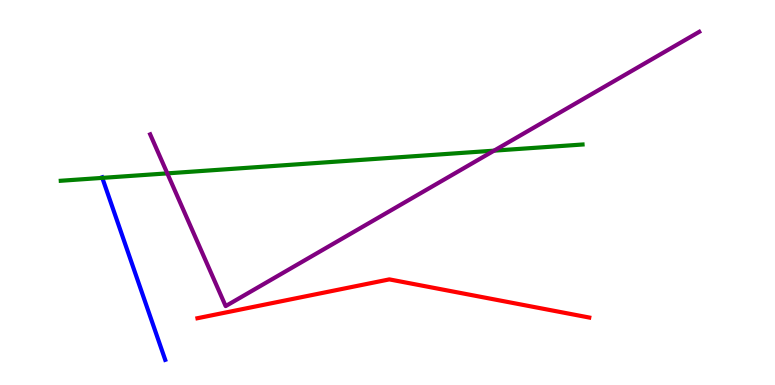[{'lines': ['blue', 'red'], 'intersections': []}, {'lines': ['green', 'red'], 'intersections': []}, {'lines': ['purple', 'red'], 'intersections': []}, {'lines': ['blue', 'green'], 'intersections': [{'x': 1.32, 'y': 5.38}]}, {'lines': ['blue', 'purple'], 'intersections': []}, {'lines': ['green', 'purple'], 'intersections': [{'x': 2.16, 'y': 5.5}, {'x': 6.37, 'y': 6.09}]}]